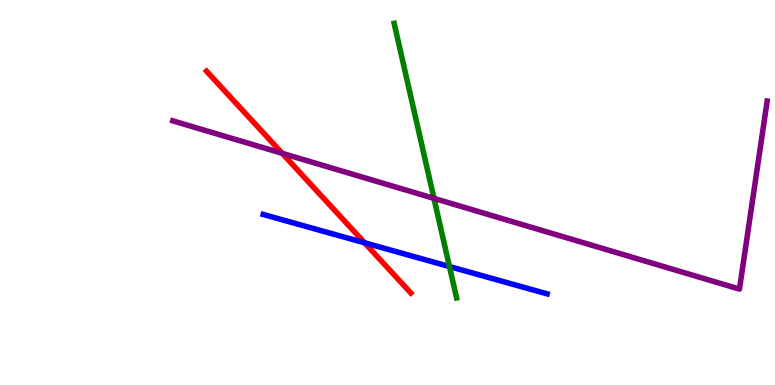[{'lines': ['blue', 'red'], 'intersections': [{'x': 4.7, 'y': 3.69}]}, {'lines': ['green', 'red'], 'intersections': []}, {'lines': ['purple', 'red'], 'intersections': [{'x': 3.64, 'y': 6.02}]}, {'lines': ['blue', 'green'], 'intersections': [{'x': 5.8, 'y': 3.08}]}, {'lines': ['blue', 'purple'], 'intersections': []}, {'lines': ['green', 'purple'], 'intersections': [{'x': 5.6, 'y': 4.85}]}]